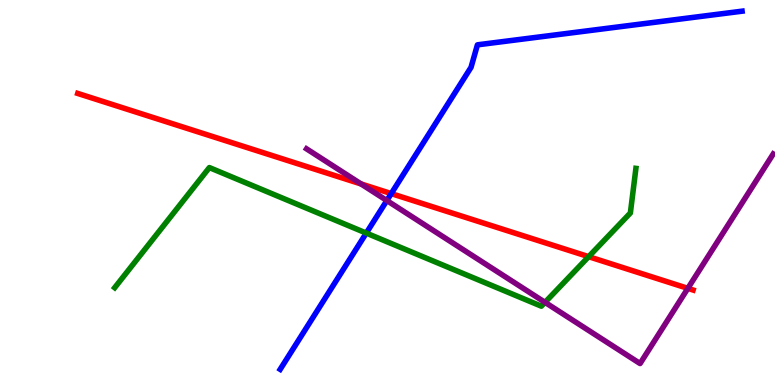[{'lines': ['blue', 'red'], 'intersections': [{'x': 5.05, 'y': 4.97}]}, {'lines': ['green', 'red'], 'intersections': [{'x': 7.6, 'y': 3.33}]}, {'lines': ['purple', 'red'], 'intersections': [{'x': 4.66, 'y': 5.22}, {'x': 8.88, 'y': 2.51}]}, {'lines': ['blue', 'green'], 'intersections': [{'x': 4.73, 'y': 3.95}]}, {'lines': ['blue', 'purple'], 'intersections': [{'x': 4.99, 'y': 4.79}]}, {'lines': ['green', 'purple'], 'intersections': [{'x': 7.03, 'y': 2.15}]}]